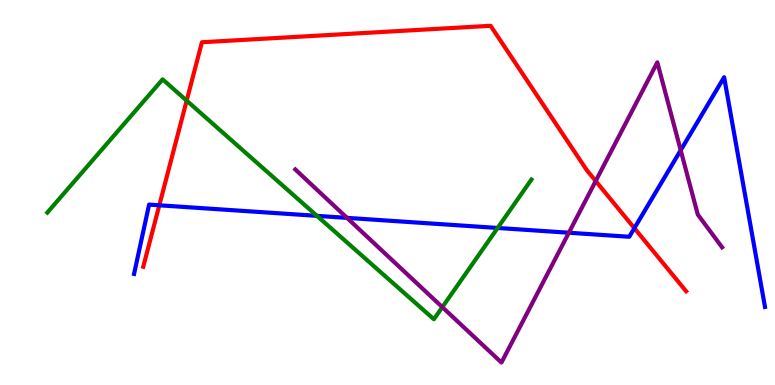[{'lines': ['blue', 'red'], 'intersections': [{'x': 2.06, 'y': 4.67}, {'x': 8.19, 'y': 4.07}]}, {'lines': ['green', 'red'], 'intersections': [{'x': 2.41, 'y': 7.39}]}, {'lines': ['purple', 'red'], 'intersections': [{'x': 7.69, 'y': 5.3}]}, {'lines': ['blue', 'green'], 'intersections': [{'x': 4.09, 'y': 4.39}, {'x': 6.42, 'y': 4.08}]}, {'lines': ['blue', 'purple'], 'intersections': [{'x': 4.48, 'y': 4.34}, {'x': 7.34, 'y': 3.96}, {'x': 8.78, 'y': 6.1}]}, {'lines': ['green', 'purple'], 'intersections': [{'x': 5.71, 'y': 2.02}]}]